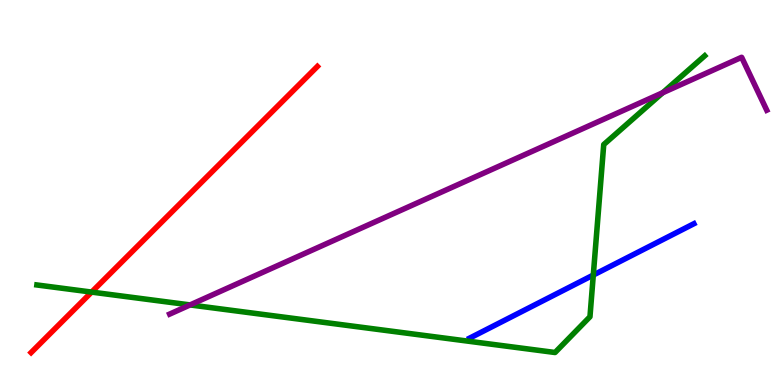[{'lines': ['blue', 'red'], 'intersections': []}, {'lines': ['green', 'red'], 'intersections': [{'x': 1.18, 'y': 2.41}]}, {'lines': ['purple', 'red'], 'intersections': []}, {'lines': ['blue', 'green'], 'intersections': [{'x': 7.66, 'y': 2.86}]}, {'lines': ['blue', 'purple'], 'intersections': []}, {'lines': ['green', 'purple'], 'intersections': [{'x': 2.45, 'y': 2.08}, {'x': 8.55, 'y': 7.59}]}]